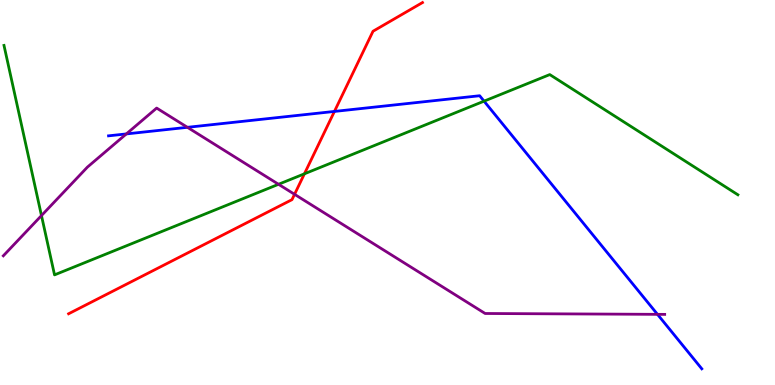[{'lines': ['blue', 'red'], 'intersections': [{'x': 4.32, 'y': 7.11}]}, {'lines': ['green', 'red'], 'intersections': [{'x': 3.93, 'y': 5.49}]}, {'lines': ['purple', 'red'], 'intersections': [{'x': 3.8, 'y': 4.95}]}, {'lines': ['blue', 'green'], 'intersections': [{'x': 6.25, 'y': 7.37}]}, {'lines': ['blue', 'purple'], 'intersections': [{'x': 1.63, 'y': 6.52}, {'x': 2.42, 'y': 6.69}, {'x': 8.48, 'y': 1.84}]}, {'lines': ['green', 'purple'], 'intersections': [{'x': 0.535, 'y': 4.4}, {'x': 3.59, 'y': 5.21}]}]